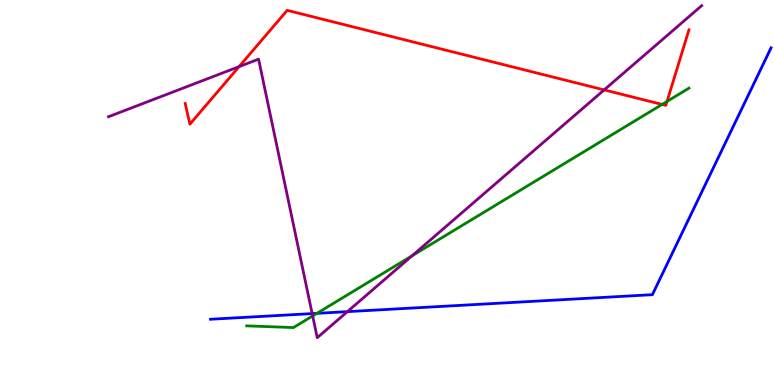[{'lines': ['blue', 'red'], 'intersections': []}, {'lines': ['green', 'red'], 'intersections': [{'x': 8.54, 'y': 7.29}, {'x': 8.61, 'y': 7.37}]}, {'lines': ['purple', 'red'], 'intersections': [{'x': 3.09, 'y': 8.27}, {'x': 7.8, 'y': 7.67}]}, {'lines': ['blue', 'green'], 'intersections': [{'x': 4.09, 'y': 1.86}]}, {'lines': ['blue', 'purple'], 'intersections': [{'x': 4.03, 'y': 1.85}, {'x': 4.48, 'y': 1.91}]}, {'lines': ['green', 'purple'], 'intersections': [{'x': 4.03, 'y': 1.79}, {'x': 5.32, 'y': 3.36}]}]